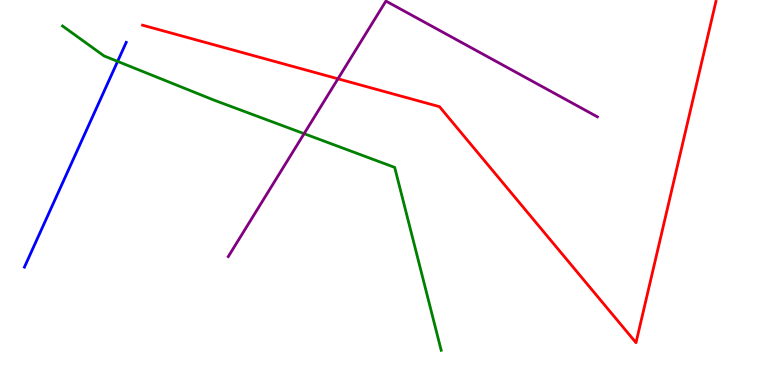[{'lines': ['blue', 'red'], 'intersections': []}, {'lines': ['green', 'red'], 'intersections': []}, {'lines': ['purple', 'red'], 'intersections': [{'x': 4.36, 'y': 7.95}]}, {'lines': ['blue', 'green'], 'intersections': [{'x': 1.52, 'y': 8.41}]}, {'lines': ['blue', 'purple'], 'intersections': []}, {'lines': ['green', 'purple'], 'intersections': [{'x': 3.92, 'y': 6.53}]}]